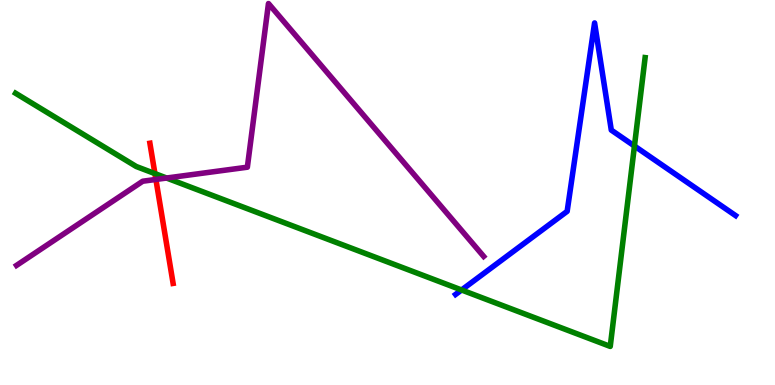[{'lines': ['blue', 'red'], 'intersections': []}, {'lines': ['green', 'red'], 'intersections': [{'x': 2.0, 'y': 5.49}]}, {'lines': ['purple', 'red'], 'intersections': [{'x': 2.01, 'y': 5.34}]}, {'lines': ['blue', 'green'], 'intersections': [{'x': 5.96, 'y': 2.47}, {'x': 8.19, 'y': 6.21}]}, {'lines': ['blue', 'purple'], 'intersections': []}, {'lines': ['green', 'purple'], 'intersections': [{'x': 2.15, 'y': 5.38}]}]